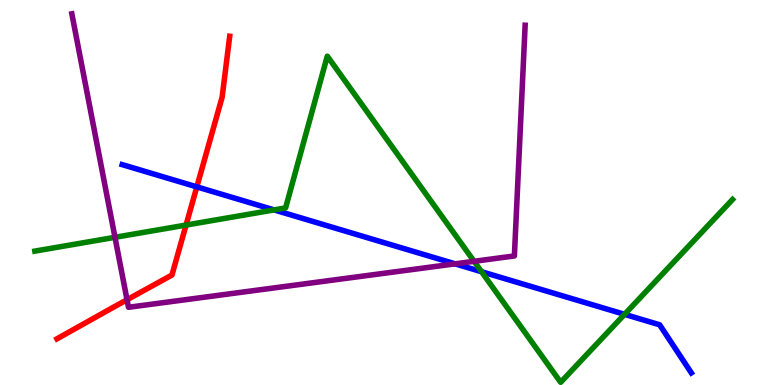[{'lines': ['blue', 'red'], 'intersections': [{'x': 2.54, 'y': 5.15}]}, {'lines': ['green', 'red'], 'intersections': [{'x': 2.4, 'y': 4.15}]}, {'lines': ['purple', 'red'], 'intersections': [{'x': 1.64, 'y': 2.21}]}, {'lines': ['blue', 'green'], 'intersections': [{'x': 3.54, 'y': 4.55}, {'x': 6.21, 'y': 2.94}, {'x': 8.06, 'y': 1.84}]}, {'lines': ['blue', 'purple'], 'intersections': [{'x': 5.87, 'y': 3.15}]}, {'lines': ['green', 'purple'], 'intersections': [{'x': 1.48, 'y': 3.84}, {'x': 6.12, 'y': 3.21}]}]